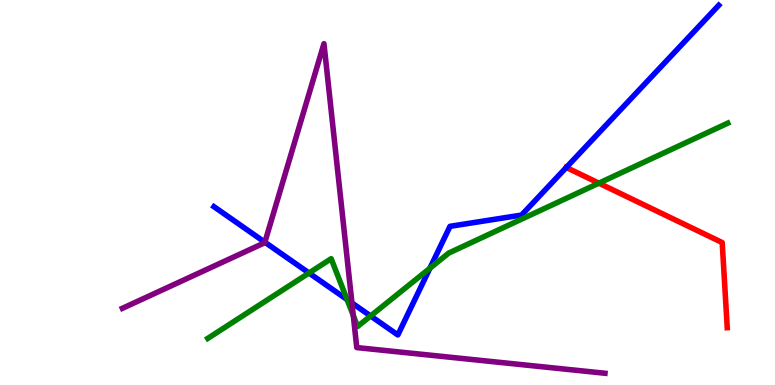[{'lines': ['blue', 'red'], 'intersections': [{'x': 7.31, 'y': 5.65}]}, {'lines': ['green', 'red'], 'intersections': [{'x': 7.73, 'y': 5.24}]}, {'lines': ['purple', 'red'], 'intersections': []}, {'lines': ['blue', 'green'], 'intersections': [{'x': 3.99, 'y': 2.91}, {'x': 4.48, 'y': 2.22}, {'x': 4.78, 'y': 1.79}, {'x': 5.55, 'y': 3.03}]}, {'lines': ['blue', 'purple'], 'intersections': [{'x': 3.42, 'y': 3.71}, {'x': 4.54, 'y': 2.13}]}, {'lines': ['green', 'purple'], 'intersections': [{'x': 4.56, 'y': 1.81}]}]